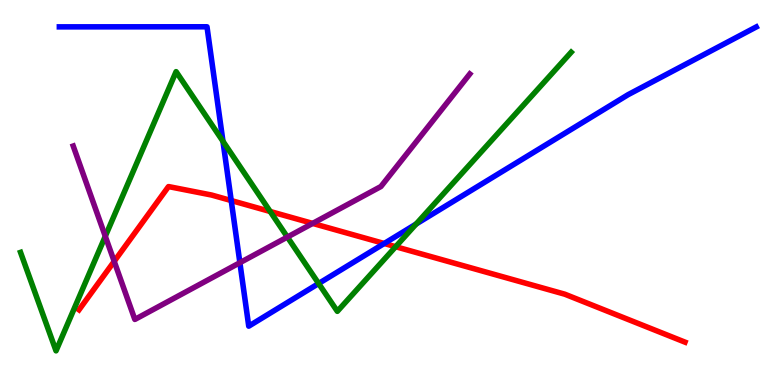[{'lines': ['blue', 'red'], 'intersections': [{'x': 2.98, 'y': 4.79}, {'x': 4.96, 'y': 3.68}]}, {'lines': ['green', 'red'], 'intersections': [{'x': 3.49, 'y': 4.51}, {'x': 5.11, 'y': 3.59}]}, {'lines': ['purple', 'red'], 'intersections': [{'x': 1.47, 'y': 3.21}, {'x': 4.03, 'y': 4.2}]}, {'lines': ['blue', 'green'], 'intersections': [{'x': 2.88, 'y': 6.33}, {'x': 4.11, 'y': 2.64}, {'x': 5.37, 'y': 4.18}]}, {'lines': ['blue', 'purple'], 'intersections': [{'x': 3.1, 'y': 3.18}]}, {'lines': ['green', 'purple'], 'intersections': [{'x': 1.36, 'y': 3.86}, {'x': 3.71, 'y': 3.84}]}]